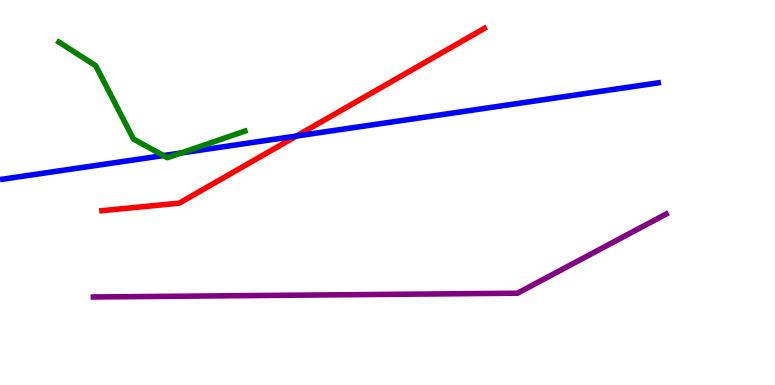[{'lines': ['blue', 'red'], 'intersections': [{'x': 3.83, 'y': 6.47}]}, {'lines': ['green', 'red'], 'intersections': []}, {'lines': ['purple', 'red'], 'intersections': []}, {'lines': ['blue', 'green'], 'intersections': [{'x': 2.11, 'y': 5.96}, {'x': 2.34, 'y': 6.03}]}, {'lines': ['blue', 'purple'], 'intersections': []}, {'lines': ['green', 'purple'], 'intersections': []}]